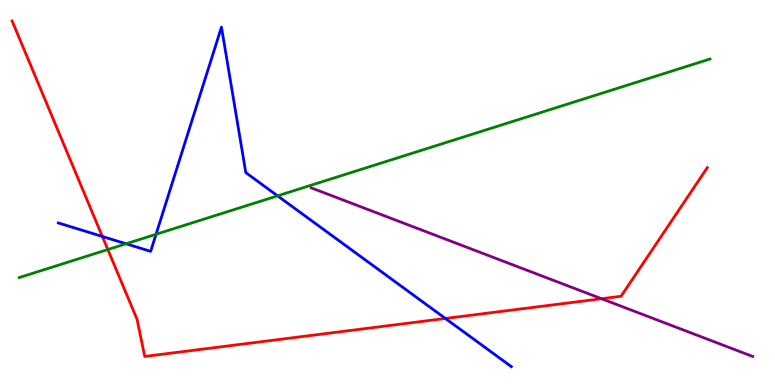[{'lines': ['blue', 'red'], 'intersections': [{'x': 1.32, 'y': 3.86}, {'x': 5.75, 'y': 1.73}]}, {'lines': ['green', 'red'], 'intersections': [{'x': 1.39, 'y': 3.52}]}, {'lines': ['purple', 'red'], 'intersections': [{'x': 7.76, 'y': 2.24}]}, {'lines': ['blue', 'green'], 'intersections': [{'x': 1.63, 'y': 3.67}, {'x': 2.01, 'y': 3.91}, {'x': 3.58, 'y': 4.91}]}, {'lines': ['blue', 'purple'], 'intersections': []}, {'lines': ['green', 'purple'], 'intersections': []}]